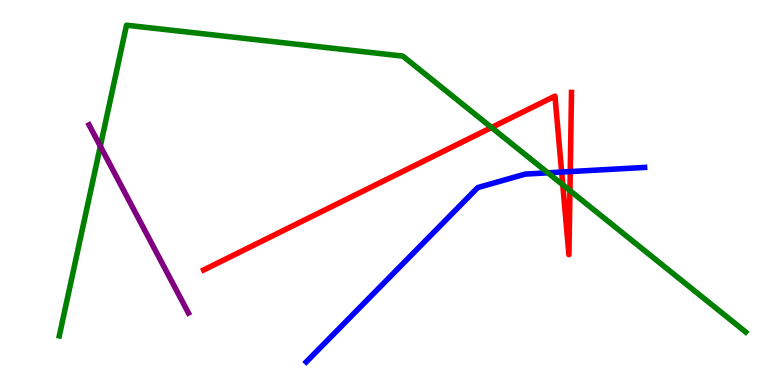[{'lines': ['blue', 'red'], 'intersections': [{'x': 7.25, 'y': 5.53}, {'x': 7.36, 'y': 5.54}]}, {'lines': ['green', 'red'], 'intersections': [{'x': 6.34, 'y': 6.69}, {'x': 7.26, 'y': 5.2}, {'x': 7.35, 'y': 5.05}]}, {'lines': ['purple', 'red'], 'intersections': []}, {'lines': ['blue', 'green'], 'intersections': [{'x': 7.07, 'y': 5.51}]}, {'lines': ['blue', 'purple'], 'intersections': []}, {'lines': ['green', 'purple'], 'intersections': [{'x': 1.29, 'y': 6.2}]}]